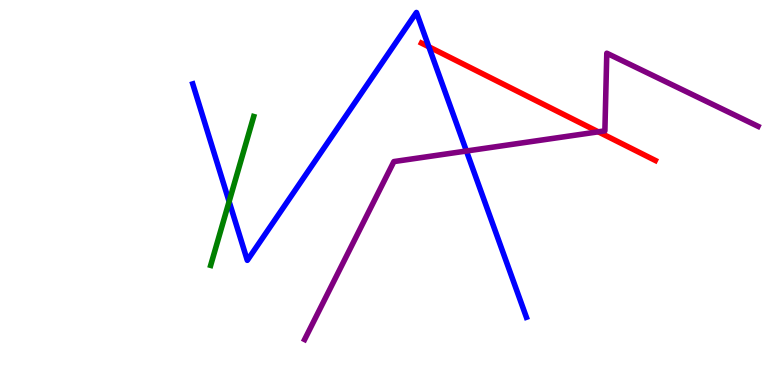[{'lines': ['blue', 'red'], 'intersections': [{'x': 5.53, 'y': 8.78}]}, {'lines': ['green', 'red'], 'intersections': []}, {'lines': ['purple', 'red'], 'intersections': [{'x': 7.72, 'y': 6.58}]}, {'lines': ['blue', 'green'], 'intersections': [{'x': 2.96, 'y': 4.77}]}, {'lines': ['blue', 'purple'], 'intersections': [{'x': 6.02, 'y': 6.08}]}, {'lines': ['green', 'purple'], 'intersections': []}]